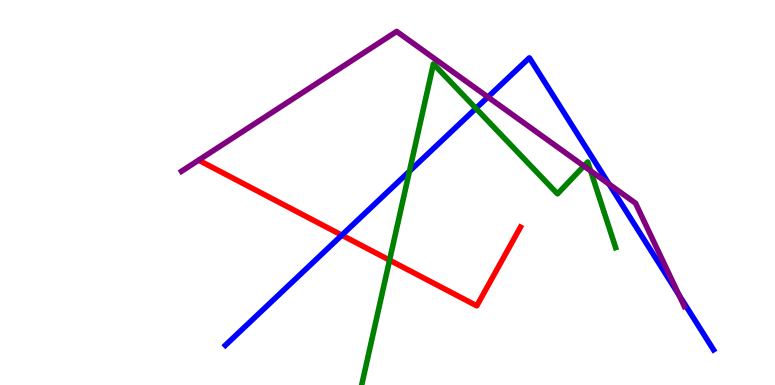[{'lines': ['blue', 'red'], 'intersections': [{'x': 4.41, 'y': 3.89}]}, {'lines': ['green', 'red'], 'intersections': [{'x': 5.03, 'y': 3.24}]}, {'lines': ['purple', 'red'], 'intersections': []}, {'lines': ['blue', 'green'], 'intersections': [{'x': 5.28, 'y': 5.55}, {'x': 6.14, 'y': 7.18}]}, {'lines': ['blue', 'purple'], 'intersections': [{'x': 6.3, 'y': 7.48}, {'x': 7.86, 'y': 5.22}, {'x': 8.76, 'y': 2.34}]}, {'lines': ['green', 'purple'], 'intersections': [{'x': 7.53, 'y': 5.69}, {'x': 7.62, 'y': 5.56}]}]